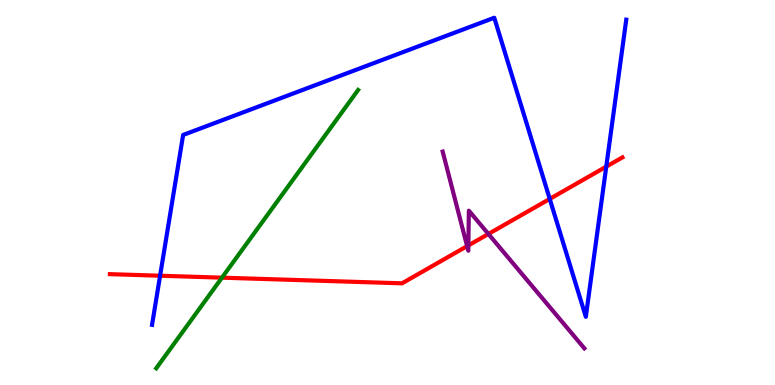[{'lines': ['blue', 'red'], 'intersections': [{'x': 2.07, 'y': 2.84}, {'x': 7.09, 'y': 4.83}, {'x': 7.82, 'y': 5.67}]}, {'lines': ['green', 'red'], 'intersections': [{'x': 2.86, 'y': 2.79}]}, {'lines': ['purple', 'red'], 'intersections': [{'x': 6.03, 'y': 3.61}, {'x': 6.04, 'y': 3.63}, {'x': 6.3, 'y': 3.92}]}, {'lines': ['blue', 'green'], 'intersections': []}, {'lines': ['blue', 'purple'], 'intersections': []}, {'lines': ['green', 'purple'], 'intersections': []}]